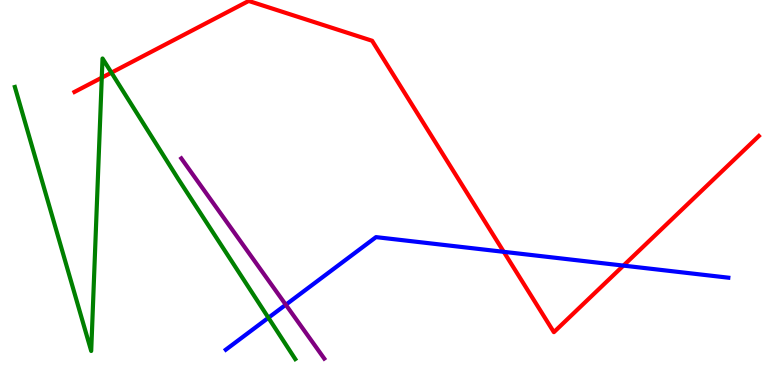[{'lines': ['blue', 'red'], 'intersections': [{'x': 6.5, 'y': 3.46}, {'x': 8.04, 'y': 3.1}]}, {'lines': ['green', 'red'], 'intersections': [{'x': 1.31, 'y': 7.98}, {'x': 1.44, 'y': 8.11}]}, {'lines': ['purple', 'red'], 'intersections': []}, {'lines': ['blue', 'green'], 'intersections': [{'x': 3.46, 'y': 1.75}]}, {'lines': ['blue', 'purple'], 'intersections': [{'x': 3.69, 'y': 2.08}]}, {'lines': ['green', 'purple'], 'intersections': []}]